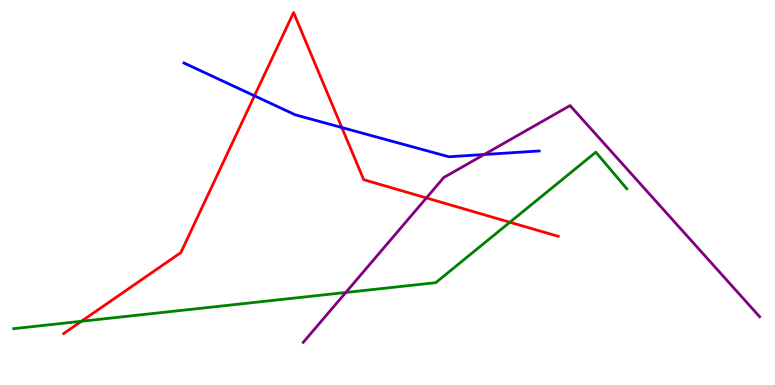[{'lines': ['blue', 'red'], 'intersections': [{'x': 3.28, 'y': 7.51}, {'x': 4.41, 'y': 6.69}]}, {'lines': ['green', 'red'], 'intersections': [{'x': 1.05, 'y': 1.66}, {'x': 6.58, 'y': 4.23}]}, {'lines': ['purple', 'red'], 'intersections': [{'x': 5.5, 'y': 4.86}]}, {'lines': ['blue', 'green'], 'intersections': []}, {'lines': ['blue', 'purple'], 'intersections': [{'x': 6.25, 'y': 5.99}]}, {'lines': ['green', 'purple'], 'intersections': [{'x': 4.46, 'y': 2.4}]}]